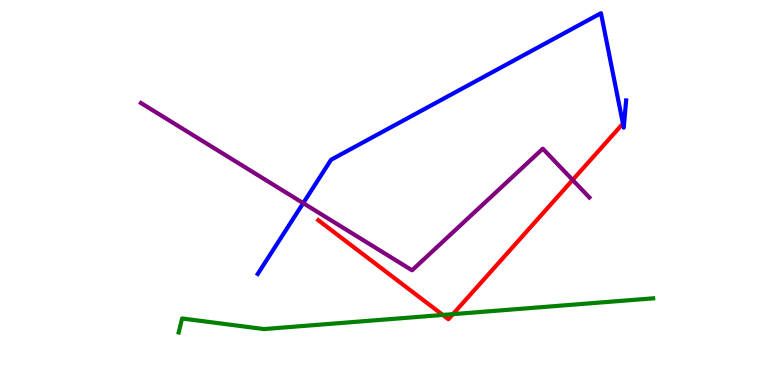[{'lines': ['blue', 'red'], 'intersections': []}, {'lines': ['green', 'red'], 'intersections': [{'x': 5.71, 'y': 1.82}, {'x': 5.84, 'y': 1.84}]}, {'lines': ['purple', 'red'], 'intersections': [{'x': 7.39, 'y': 5.33}]}, {'lines': ['blue', 'green'], 'intersections': []}, {'lines': ['blue', 'purple'], 'intersections': [{'x': 3.91, 'y': 4.72}]}, {'lines': ['green', 'purple'], 'intersections': []}]